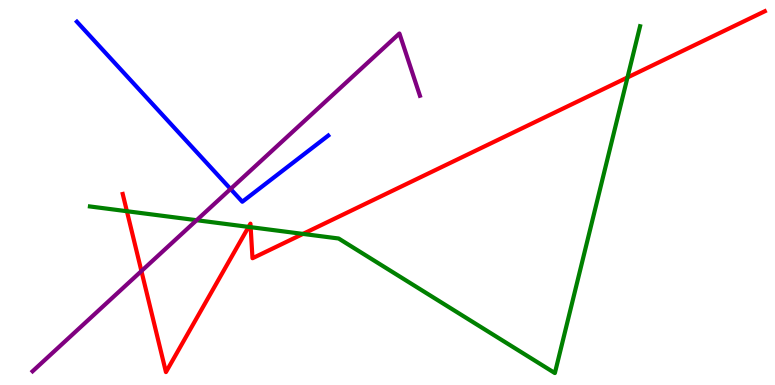[{'lines': ['blue', 'red'], 'intersections': []}, {'lines': ['green', 'red'], 'intersections': [{'x': 1.64, 'y': 4.51}, {'x': 3.21, 'y': 4.11}, {'x': 3.23, 'y': 4.1}, {'x': 3.91, 'y': 3.92}, {'x': 8.1, 'y': 7.99}]}, {'lines': ['purple', 'red'], 'intersections': [{'x': 1.82, 'y': 2.96}]}, {'lines': ['blue', 'green'], 'intersections': []}, {'lines': ['blue', 'purple'], 'intersections': [{'x': 2.98, 'y': 5.09}]}, {'lines': ['green', 'purple'], 'intersections': [{'x': 2.54, 'y': 4.28}]}]